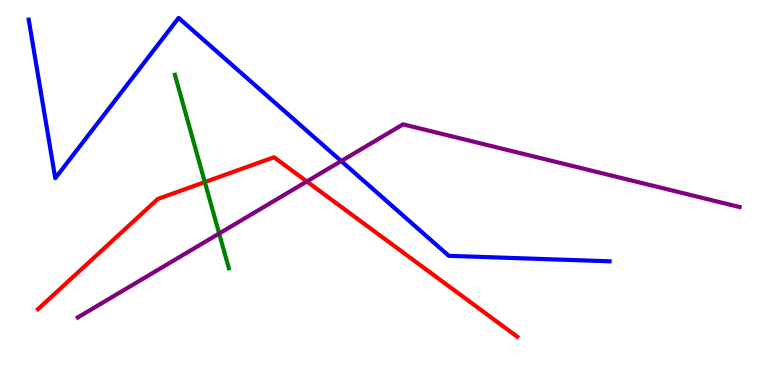[{'lines': ['blue', 'red'], 'intersections': []}, {'lines': ['green', 'red'], 'intersections': [{'x': 2.64, 'y': 5.27}]}, {'lines': ['purple', 'red'], 'intersections': [{'x': 3.96, 'y': 5.29}]}, {'lines': ['blue', 'green'], 'intersections': []}, {'lines': ['blue', 'purple'], 'intersections': [{'x': 4.4, 'y': 5.82}]}, {'lines': ['green', 'purple'], 'intersections': [{'x': 2.83, 'y': 3.93}]}]